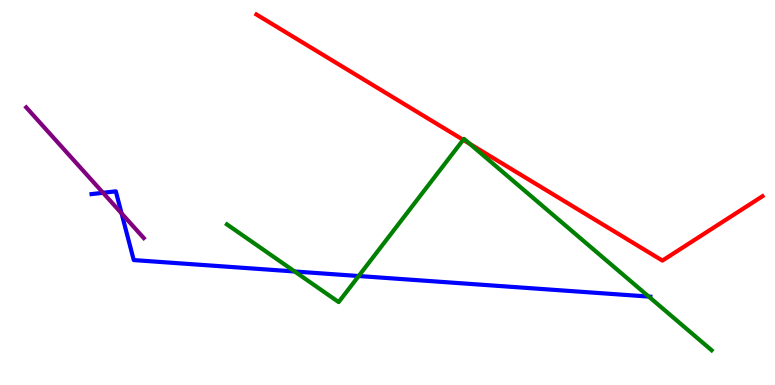[{'lines': ['blue', 'red'], 'intersections': []}, {'lines': ['green', 'red'], 'intersections': [{'x': 5.98, 'y': 6.37}, {'x': 6.06, 'y': 6.27}]}, {'lines': ['purple', 'red'], 'intersections': []}, {'lines': ['blue', 'green'], 'intersections': [{'x': 3.8, 'y': 2.95}, {'x': 4.63, 'y': 2.83}, {'x': 8.37, 'y': 2.3}]}, {'lines': ['blue', 'purple'], 'intersections': [{'x': 1.33, 'y': 4.99}, {'x': 1.57, 'y': 4.46}]}, {'lines': ['green', 'purple'], 'intersections': []}]